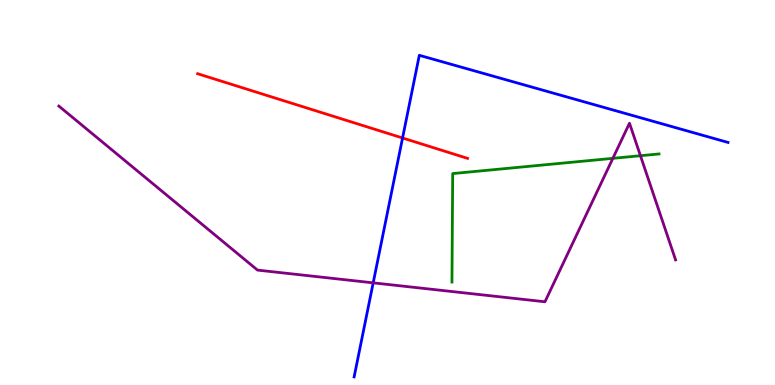[{'lines': ['blue', 'red'], 'intersections': [{'x': 5.19, 'y': 6.42}]}, {'lines': ['green', 'red'], 'intersections': []}, {'lines': ['purple', 'red'], 'intersections': []}, {'lines': ['blue', 'green'], 'intersections': []}, {'lines': ['blue', 'purple'], 'intersections': [{'x': 4.82, 'y': 2.65}]}, {'lines': ['green', 'purple'], 'intersections': [{'x': 7.91, 'y': 5.89}, {'x': 8.26, 'y': 5.96}]}]